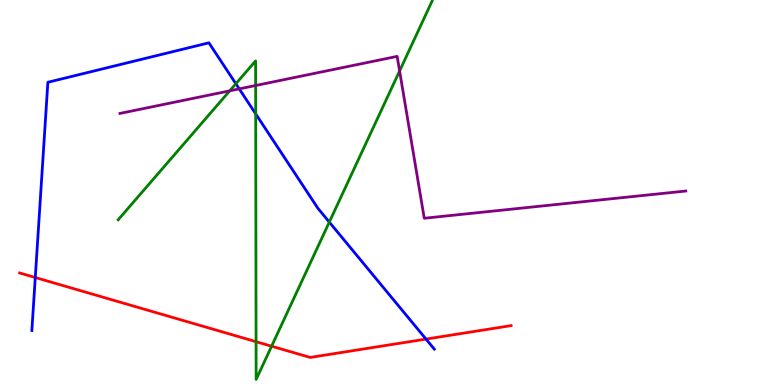[{'lines': ['blue', 'red'], 'intersections': [{'x': 0.455, 'y': 2.79}, {'x': 5.5, 'y': 1.19}]}, {'lines': ['green', 'red'], 'intersections': [{'x': 3.3, 'y': 1.12}, {'x': 3.5, 'y': 1.01}]}, {'lines': ['purple', 'red'], 'intersections': []}, {'lines': ['blue', 'green'], 'intersections': [{'x': 3.04, 'y': 7.82}, {'x': 3.3, 'y': 7.04}, {'x': 4.25, 'y': 4.23}]}, {'lines': ['blue', 'purple'], 'intersections': [{'x': 3.09, 'y': 7.69}]}, {'lines': ['green', 'purple'], 'intersections': [{'x': 2.96, 'y': 7.64}, {'x': 3.3, 'y': 7.78}, {'x': 5.16, 'y': 8.16}]}]